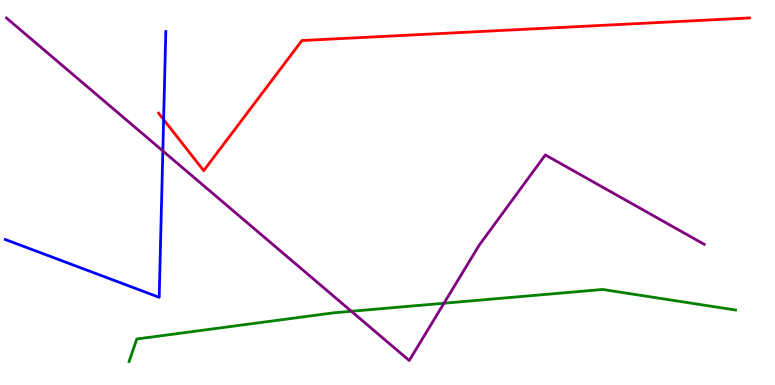[{'lines': ['blue', 'red'], 'intersections': [{'x': 2.11, 'y': 6.89}]}, {'lines': ['green', 'red'], 'intersections': []}, {'lines': ['purple', 'red'], 'intersections': []}, {'lines': ['blue', 'green'], 'intersections': []}, {'lines': ['blue', 'purple'], 'intersections': [{'x': 2.1, 'y': 6.08}]}, {'lines': ['green', 'purple'], 'intersections': [{'x': 4.53, 'y': 1.91}, {'x': 5.73, 'y': 2.12}]}]